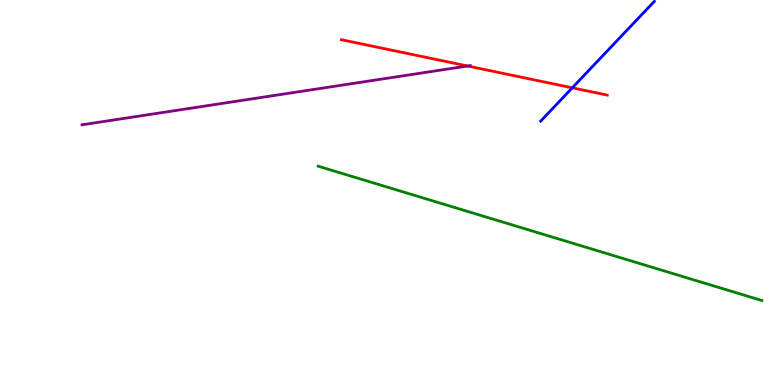[{'lines': ['blue', 'red'], 'intersections': [{'x': 7.38, 'y': 7.72}]}, {'lines': ['green', 'red'], 'intersections': []}, {'lines': ['purple', 'red'], 'intersections': [{'x': 6.03, 'y': 8.29}]}, {'lines': ['blue', 'green'], 'intersections': []}, {'lines': ['blue', 'purple'], 'intersections': []}, {'lines': ['green', 'purple'], 'intersections': []}]